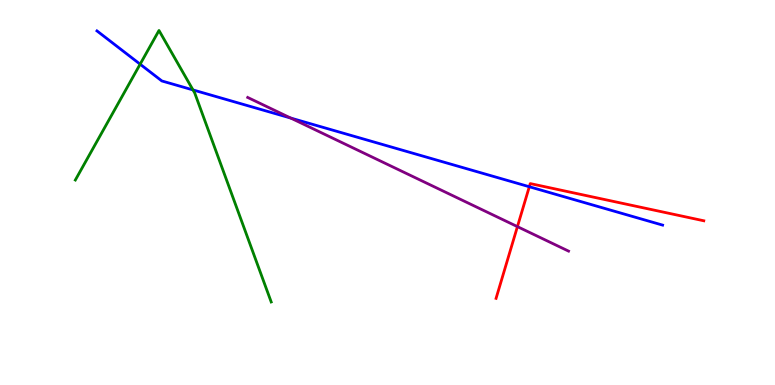[{'lines': ['blue', 'red'], 'intersections': [{'x': 6.83, 'y': 5.15}]}, {'lines': ['green', 'red'], 'intersections': []}, {'lines': ['purple', 'red'], 'intersections': [{'x': 6.68, 'y': 4.11}]}, {'lines': ['blue', 'green'], 'intersections': [{'x': 1.81, 'y': 8.33}, {'x': 2.49, 'y': 7.66}]}, {'lines': ['blue', 'purple'], 'intersections': [{'x': 3.75, 'y': 6.93}]}, {'lines': ['green', 'purple'], 'intersections': []}]